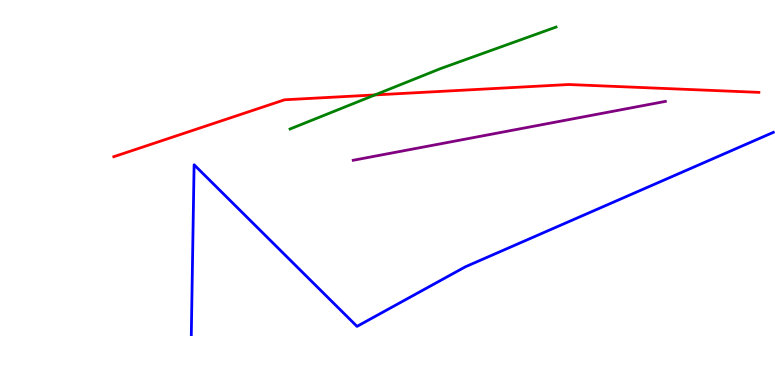[{'lines': ['blue', 'red'], 'intersections': []}, {'lines': ['green', 'red'], 'intersections': [{'x': 4.84, 'y': 7.53}]}, {'lines': ['purple', 'red'], 'intersections': []}, {'lines': ['blue', 'green'], 'intersections': []}, {'lines': ['blue', 'purple'], 'intersections': []}, {'lines': ['green', 'purple'], 'intersections': []}]